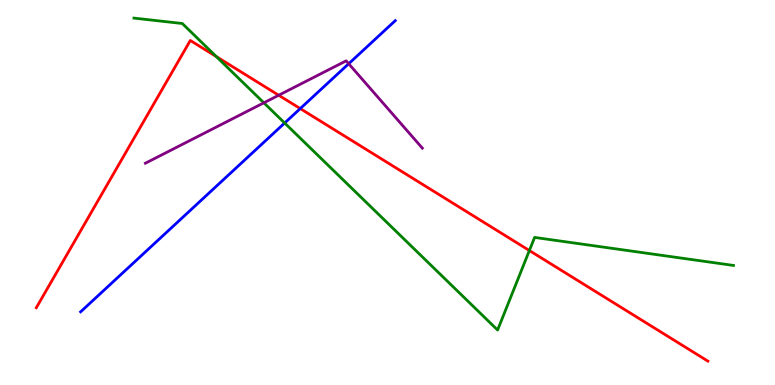[{'lines': ['blue', 'red'], 'intersections': [{'x': 3.87, 'y': 7.18}]}, {'lines': ['green', 'red'], 'intersections': [{'x': 2.79, 'y': 8.53}, {'x': 6.83, 'y': 3.49}]}, {'lines': ['purple', 'red'], 'intersections': [{'x': 3.6, 'y': 7.53}]}, {'lines': ['blue', 'green'], 'intersections': [{'x': 3.67, 'y': 6.8}]}, {'lines': ['blue', 'purple'], 'intersections': [{'x': 4.5, 'y': 8.34}]}, {'lines': ['green', 'purple'], 'intersections': [{'x': 3.4, 'y': 7.33}]}]